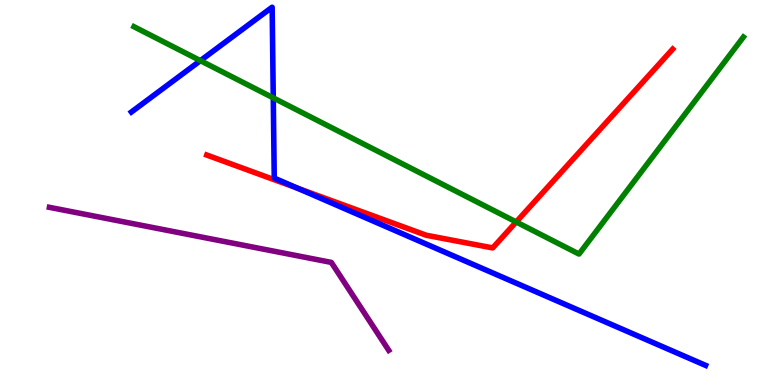[{'lines': ['blue', 'red'], 'intersections': [{'x': 3.84, 'y': 5.11}]}, {'lines': ['green', 'red'], 'intersections': [{'x': 6.66, 'y': 4.23}]}, {'lines': ['purple', 'red'], 'intersections': []}, {'lines': ['blue', 'green'], 'intersections': [{'x': 2.59, 'y': 8.42}, {'x': 3.53, 'y': 7.46}]}, {'lines': ['blue', 'purple'], 'intersections': []}, {'lines': ['green', 'purple'], 'intersections': []}]